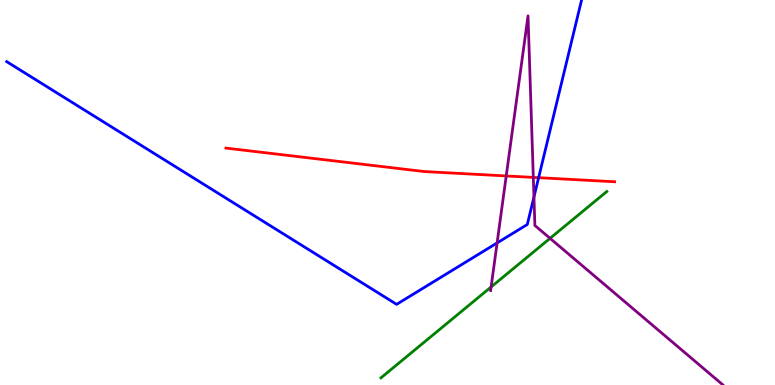[{'lines': ['blue', 'red'], 'intersections': [{'x': 6.95, 'y': 5.38}]}, {'lines': ['green', 'red'], 'intersections': []}, {'lines': ['purple', 'red'], 'intersections': [{'x': 6.53, 'y': 5.43}, {'x': 6.88, 'y': 5.39}]}, {'lines': ['blue', 'green'], 'intersections': []}, {'lines': ['blue', 'purple'], 'intersections': [{'x': 6.41, 'y': 3.69}, {'x': 6.89, 'y': 4.88}]}, {'lines': ['green', 'purple'], 'intersections': [{'x': 6.34, 'y': 2.55}, {'x': 7.1, 'y': 3.81}]}]